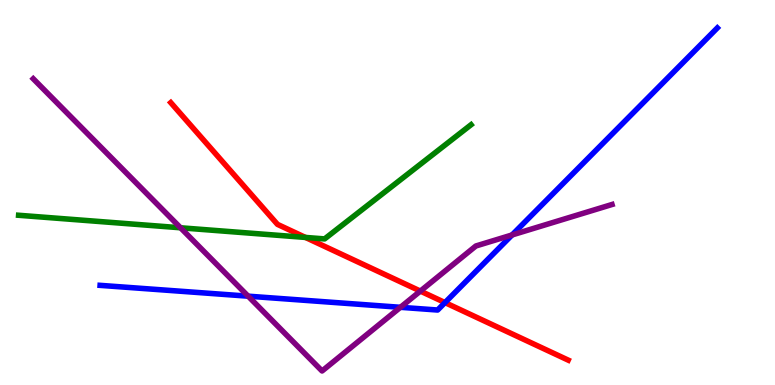[{'lines': ['blue', 'red'], 'intersections': [{'x': 5.74, 'y': 2.14}]}, {'lines': ['green', 'red'], 'intersections': [{'x': 3.94, 'y': 3.83}]}, {'lines': ['purple', 'red'], 'intersections': [{'x': 5.42, 'y': 2.44}]}, {'lines': ['blue', 'green'], 'intersections': []}, {'lines': ['blue', 'purple'], 'intersections': [{'x': 3.2, 'y': 2.31}, {'x': 5.17, 'y': 2.02}, {'x': 6.61, 'y': 3.9}]}, {'lines': ['green', 'purple'], 'intersections': [{'x': 2.33, 'y': 4.08}]}]